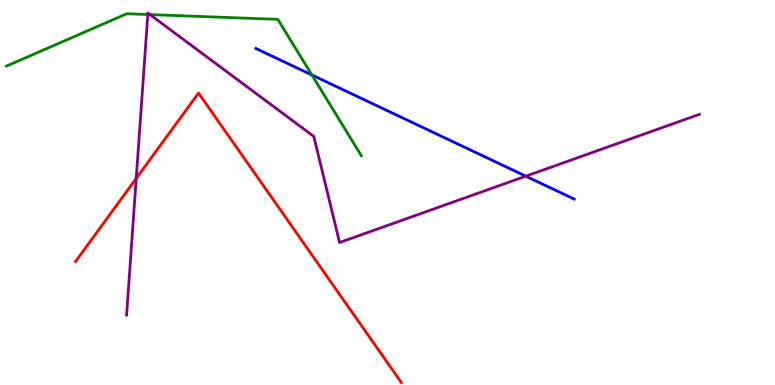[{'lines': ['blue', 'red'], 'intersections': []}, {'lines': ['green', 'red'], 'intersections': []}, {'lines': ['purple', 'red'], 'intersections': [{'x': 1.76, 'y': 5.37}]}, {'lines': ['blue', 'green'], 'intersections': [{'x': 4.02, 'y': 8.05}]}, {'lines': ['blue', 'purple'], 'intersections': [{'x': 6.78, 'y': 5.42}]}, {'lines': ['green', 'purple'], 'intersections': [{'x': 1.91, 'y': 9.62}, {'x': 1.94, 'y': 9.62}]}]